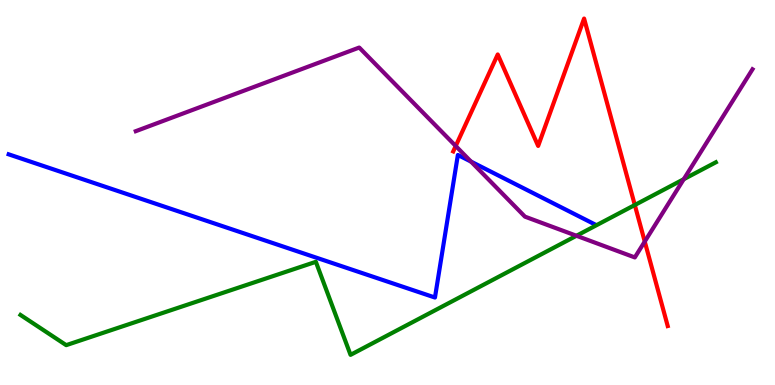[{'lines': ['blue', 'red'], 'intersections': []}, {'lines': ['green', 'red'], 'intersections': [{'x': 8.19, 'y': 4.68}]}, {'lines': ['purple', 'red'], 'intersections': [{'x': 5.88, 'y': 6.21}, {'x': 8.32, 'y': 3.73}]}, {'lines': ['blue', 'green'], 'intersections': []}, {'lines': ['blue', 'purple'], 'intersections': [{'x': 6.08, 'y': 5.8}]}, {'lines': ['green', 'purple'], 'intersections': [{'x': 7.44, 'y': 3.88}, {'x': 8.82, 'y': 5.35}]}]